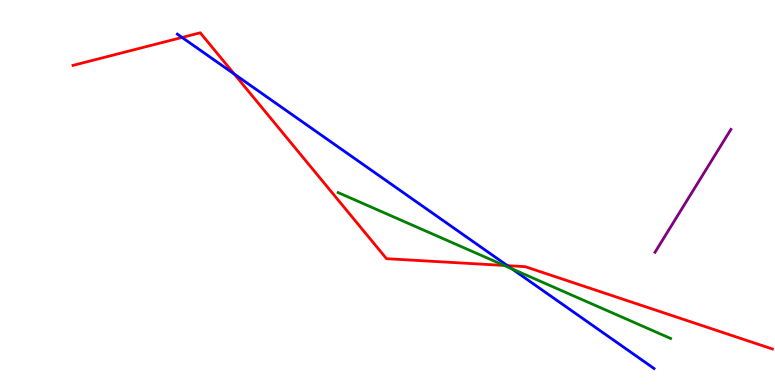[{'lines': ['blue', 'red'], 'intersections': [{'x': 2.35, 'y': 9.03}, {'x': 3.02, 'y': 8.08}, {'x': 6.55, 'y': 3.1}]}, {'lines': ['green', 'red'], 'intersections': [{'x': 6.51, 'y': 3.11}]}, {'lines': ['purple', 'red'], 'intersections': []}, {'lines': ['blue', 'green'], 'intersections': [{'x': 6.61, 'y': 3.02}]}, {'lines': ['blue', 'purple'], 'intersections': []}, {'lines': ['green', 'purple'], 'intersections': []}]